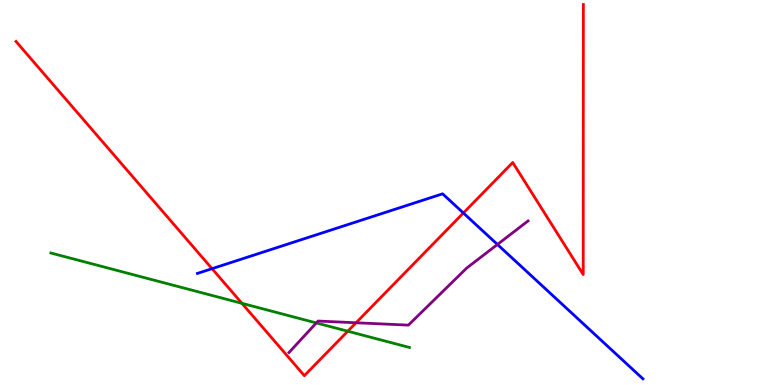[{'lines': ['blue', 'red'], 'intersections': [{'x': 2.74, 'y': 3.02}, {'x': 5.98, 'y': 4.47}]}, {'lines': ['green', 'red'], 'intersections': [{'x': 3.12, 'y': 2.12}, {'x': 4.49, 'y': 1.4}]}, {'lines': ['purple', 'red'], 'intersections': [{'x': 4.59, 'y': 1.62}]}, {'lines': ['blue', 'green'], 'intersections': []}, {'lines': ['blue', 'purple'], 'intersections': [{'x': 6.42, 'y': 3.65}]}, {'lines': ['green', 'purple'], 'intersections': [{'x': 4.08, 'y': 1.61}]}]